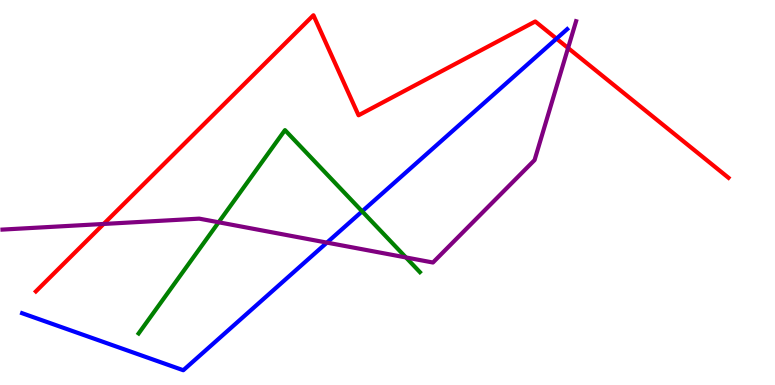[{'lines': ['blue', 'red'], 'intersections': [{'x': 7.18, 'y': 9.0}]}, {'lines': ['green', 'red'], 'intersections': []}, {'lines': ['purple', 'red'], 'intersections': [{'x': 1.34, 'y': 4.18}, {'x': 7.33, 'y': 8.75}]}, {'lines': ['blue', 'green'], 'intersections': [{'x': 4.67, 'y': 4.51}]}, {'lines': ['blue', 'purple'], 'intersections': [{'x': 4.22, 'y': 3.7}]}, {'lines': ['green', 'purple'], 'intersections': [{'x': 2.82, 'y': 4.23}, {'x': 5.24, 'y': 3.31}]}]